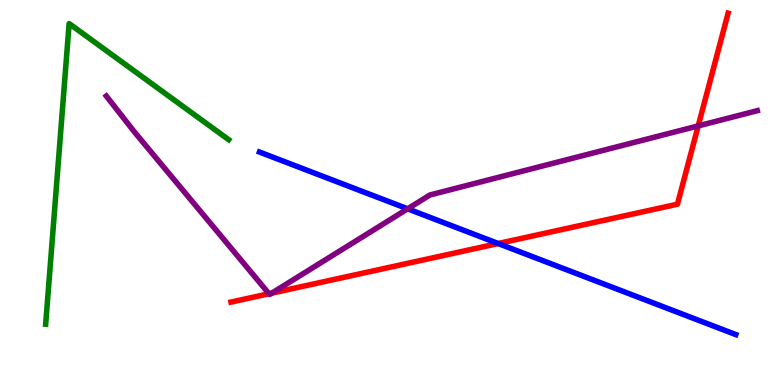[{'lines': ['blue', 'red'], 'intersections': [{'x': 6.43, 'y': 3.68}]}, {'lines': ['green', 'red'], 'intersections': []}, {'lines': ['purple', 'red'], 'intersections': [{'x': 3.47, 'y': 2.37}, {'x': 3.51, 'y': 2.39}, {'x': 9.01, 'y': 6.73}]}, {'lines': ['blue', 'green'], 'intersections': []}, {'lines': ['blue', 'purple'], 'intersections': [{'x': 5.26, 'y': 4.58}]}, {'lines': ['green', 'purple'], 'intersections': []}]